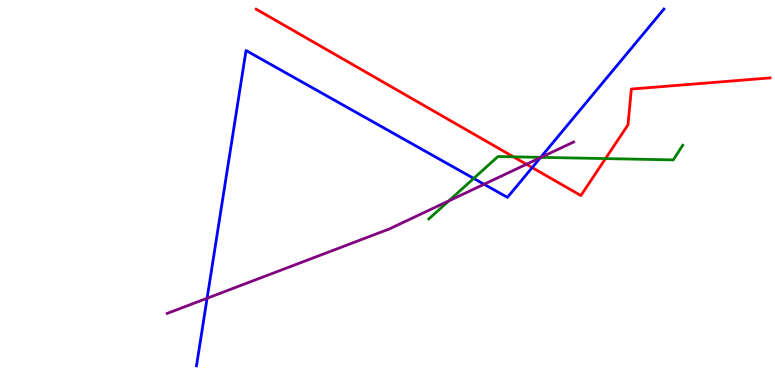[{'lines': ['blue', 'red'], 'intersections': [{'x': 6.87, 'y': 5.65}]}, {'lines': ['green', 'red'], 'intersections': [{'x': 6.62, 'y': 5.93}, {'x': 7.81, 'y': 5.88}]}, {'lines': ['purple', 'red'], 'intersections': [{'x': 6.79, 'y': 5.73}]}, {'lines': ['blue', 'green'], 'intersections': [{'x': 6.11, 'y': 5.37}, {'x': 6.98, 'y': 5.91}]}, {'lines': ['blue', 'purple'], 'intersections': [{'x': 2.67, 'y': 2.25}, {'x': 6.25, 'y': 5.21}, {'x': 6.97, 'y': 5.91}]}, {'lines': ['green', 'purple'], 'intersections': [{'x': 5.79, 'y': 4.78}, {'x': 6.98, 'y': 5.91}]}]